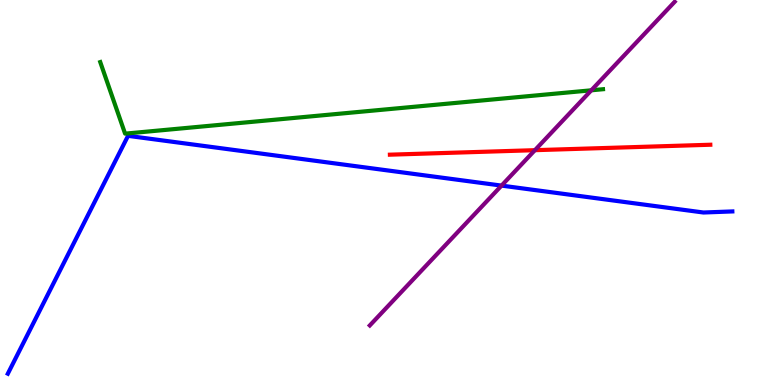[{'lines': ['blue', 'red'], 'intersections': []}, {'lines': ['green', 'red'], 'intersections': []}, {'lines': ['purple', 'red'], 'intersections': [{'x': 6.9, 'y': 6.1}]}, {'lines': ['blue', 'green'], 'intersections': []}, {'lines': ['blue', 'purple'], 'intersections': [{'x': 6.47, 'y': 5.18}]}, {'lines': ['green', 'purple'], 'intersections': [{'x': 7.63, 'y': 7.65}]}]